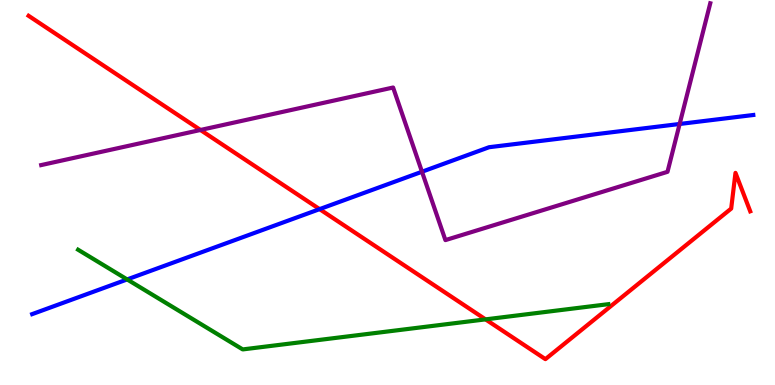[{'lines': ['blue', 'red'], 'intersections': [{'x': 4.12, 'y': 4.57}]}, {'lines': ['green', 'red'], 'intersections': [{'x': 6.26, 'y': 1.7}]}, {'lines': ['purple', 'red'], 'intersections': [{'x': 2.59, 'y': 6.62}]}, {'lines': ['blue', 'green'], 'intersections': [{'x': 1.64, 'y': 2.74}]}, {'lines': ['blue', 'purple'], 'intersections': [{'x': 5.44, 'y': 5.54}, {'x': 8.77, 'y': 6.78}]}, {'lines': ['green', 'purple'], 'intersections': []}]